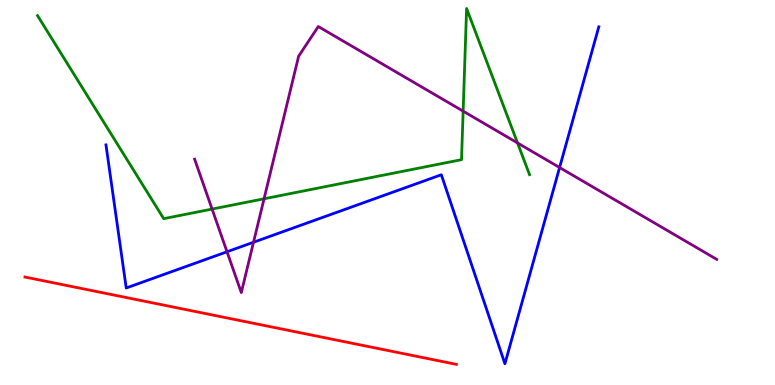[{'lines': ['blue', 'red'], 'intersections': []}, {'lines': ['green', 'red'], 'intersections': []}, {'lines': ['purple', 'red'], 'intersections': []}, {'lines': ['blue', 'green'], 'intersections': []}, {'lines': ['blue', 'purple'], 'intersections': [{'x': 2.93, 'y': 3.46}, {'x': 3.27, 'y': 3.71}, {'x': 7.22, 'y': 5.65}]}, {'lines': ['green', 'purple'], 'intersections': [{'x': 2.74, 'y': 4.57}, {'x': 3.41, 'y': 4.84}, {'x': 5.98, 'y': 7.11}, {'x': 6.68, 'y': 6.29}]}]